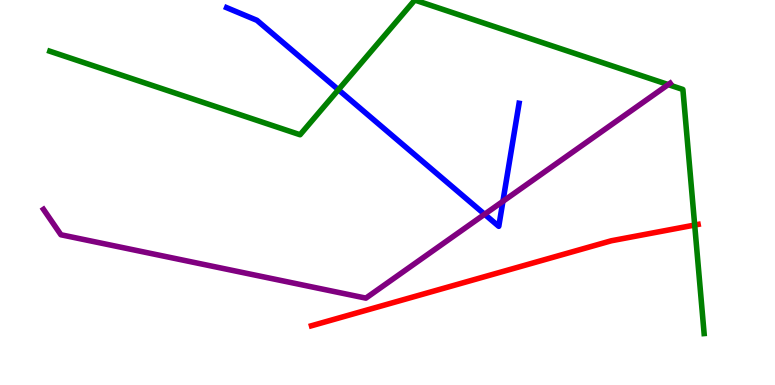[{'lines': ['blue', 'red'], 'intersections': []}, {'lines': ['green', 'red'], 'intersections': [{'x': 8.96, 'y': 4.15}]}, {'lines': ['purple', 'red'], 'intersections': []}, {'lines': ['blue', 'green'], 'intersections': [{'x': 4.37, 'y': 7.67}]}, {'lines': ['blue', 'purple'], 'intersections': [{'x': 6.25, 'y': 4.43}, {'x': 6.49, 'y': 4.77}]}, {'lines': ['green', 'purple'], 'intersections': [{'x': 8.62, 'y': 7.8}]}]